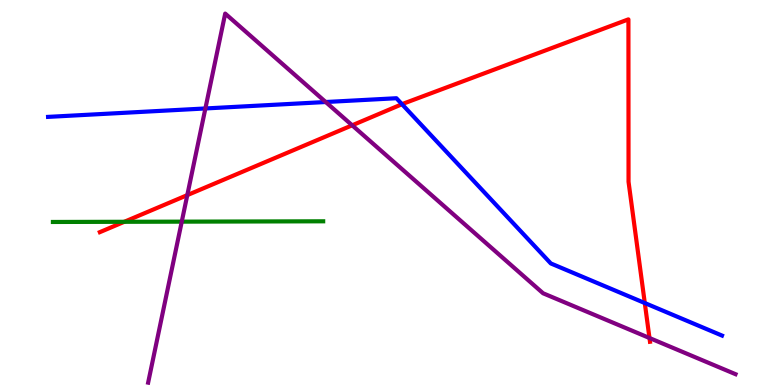[{'lines': ['blue', 'red'], 'intersections': [{'x': 5.19, 'y': 7.29}, {'x': 8.32, 'y': 2.13}]}, {'lines': ['green', 'red'], 'intersections': [{'x': 1.6, 'y': 4.24}]}, {'lines': ['purple', 'red'], 'intersections': [{'x': 2.42, 'y': 4.93}, {'x': 4.54, 'y': 6.75}, {'x': 8.38, 'y': 1.22}]}, {'lines': ['blue', 'green'], 'intersections': []}, {'lines': ['blue', 'purple'], 'intersections': [{'x': 2.65, 'y': 7.18}, {'x': 4.2, 'y': 7.35}]}, {'lines': ['green', 'purple'], 'intersections': [{'x': 2.35, 'y': 4.24}]}]